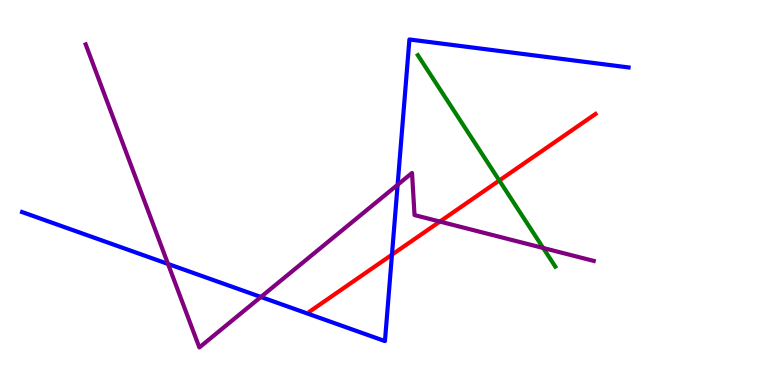[{'lines': ['blue', 'red'], 'intersections': [{'x': 5.06, 'y': 3.38}]}, {'lines': ['green', 'red'], 'intersections': [{'x': 6.44, 'y': 5.31}]}, {'lines': ['purple', 'red'], 'intersections': [{'x': 5.68, 'y': 4.25}]}, {'lines': ['blue', 'green'], 'intersections': []}, {'lines': ['blue', 'purple'], 'intersections': [{'x': 2.17, 'y': 3.14}, {'x': 3.37, 'y': 2.29}, {'x': 5.13, 'y': 5.2}]}, {'lines': ['green', 'purple'], 'intersections': [{'x': 7.01, 'y': 3.56}]}]